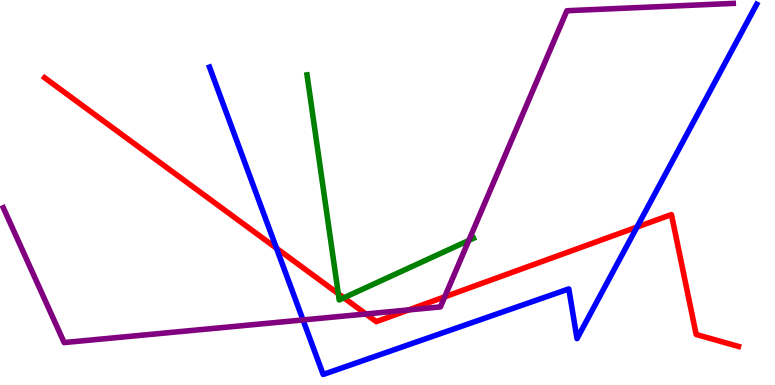[{'lines': ['blue', 'red'], 'intersections': [{'x': 3.57, 'y': 3.55}, {'x': 8.22, 'y': 4.1}]}, {'lines': ['green', 'red'], 'intersections': [{'x': 4.37, 'y': 2.37}, {'x': 4.44, 'y': 2.27}]}, {'lines': ['purple', 'red'], 'intersections': [{'x': 4.72, 'y': 1.84}, {'x': 5.27, 'y': 1.95}, {'x': 5.74, 'y': 2.29}]}, {'lines': ['blue', 'green'], 'intersections': []}, {'lines': ['blue', 'purple'], 'intersections': [{'x': 3.91, 'y': 1.69}]}, {'lines': ['green', 'purple'], 'intersections': [{'x': 6.05, 'y': 3.75}]}]